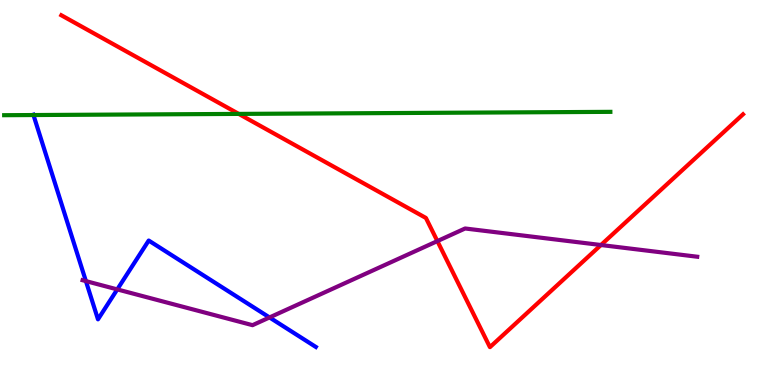[{'lines': ['blue', 'red'], 'intersections': []}, {'lines': ['green', 'red'], 'intersections': [{'x': 3.08, 'y': 7.04}]}, {'lines': ['purple', 'red'], 'intersections': [{'x': 5.64, 'y': 3.74}, {'x': 7.75, 'y': 3.64}]}, {'lines': ['blue', 'green'], 'intersections': [{'x': 0.432, 'y': 7.01}]}, {'lines': ['blue', 'purple'], 'intersections': [{'x': 1.11, 'y': 2.7}, {'x': 1.51, 'y': 2.48}, {'x': 3.48, 'y': 1.75}]}, {'lines': ['green', 'purple'], 'intersections': []}]